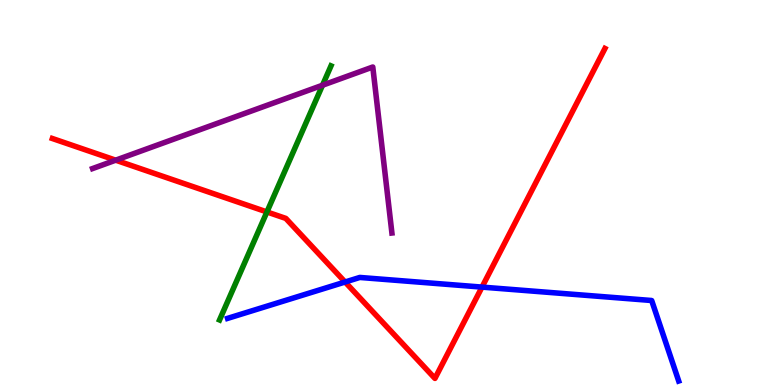[{'lines': ['blue', 'red'], 'intersections': [{'x': 4.45, 'y': 2.68}, {'x': 6.22, 'y': 2.54}]}, {'lines': ['green', 'red'], 'intersections': [{'x': 3.44, 'y': 4.49}]}, {'lines': ['purple', 'red'], 'intersections': [{'x': 1.49, 'y': 5.84}]}, {'lines': ['blue', 'green'], 'intersections': []}, {'lines': ['blue', 'purple'], 'intersections': []}, {'lines': ['green', 'purple'], 'intersections': [{'x': 4.16, 'y': 7.79}]}]